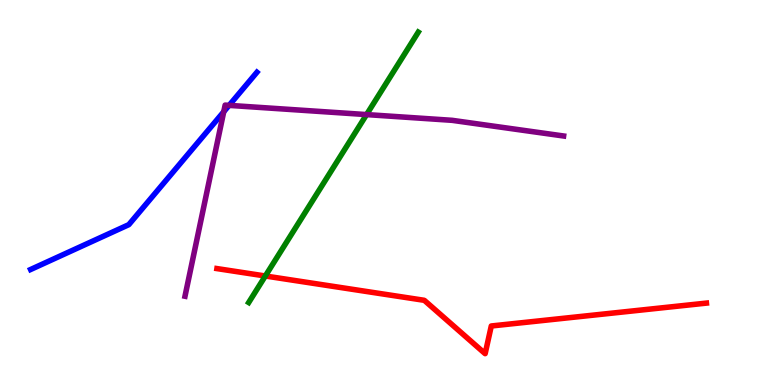[{'lines': ['blue', 'red'], 'intersections': []}, {'lines': ['green', 'red'], 'intersections': [{'x': 3.42, 'y': 2.83}]}, {'lines': ['purple', 'red'], 'intersections': []}, {'lines': ['blue', 'green'], 'intersections': []}, {'lines': ['blue', 'purple'], 'intersections': [{'x': 2.89, 'y': 7.1}, {'x': 2.96, 'y': 7.26}]}, {'lines': ['green', 'purple'], 'intersections': [{'x': 4.73, 'y': 7.02}]}]